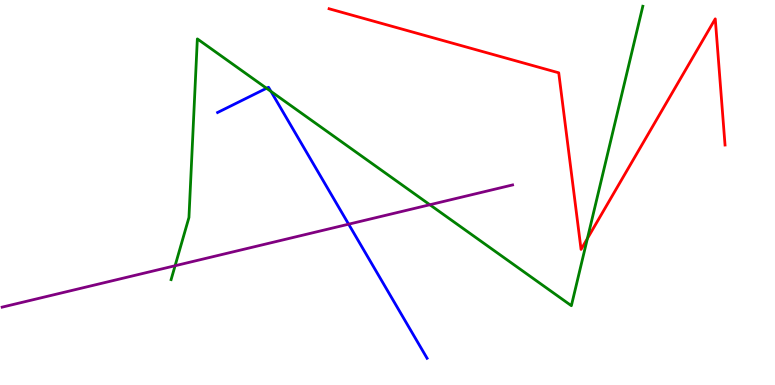[{'lines': ['blue', 'red'], 'intersections': []}, {'lines': ['green', 'red'], 'intersections': [{'x': 7.58, 'y': 3.81}]}, {'lines': ['purple', 'red'], 'intersections': []}, {'lines': ['blue', 'green'], 'intersections': [{'x': 3.44, 'y': 7.71}, {'x': 3.5, 'y': 7.63}]}, {'lines': ['blue', 'purple'], 'intersections': [{'x': 4.5, 'y': 4.18}]}, {'lines': ['green', 'purple'], 'intersections': [{'x': 2.26, 'y': 3.1}, {'x': 5.55, 'y': 4.68}]}]